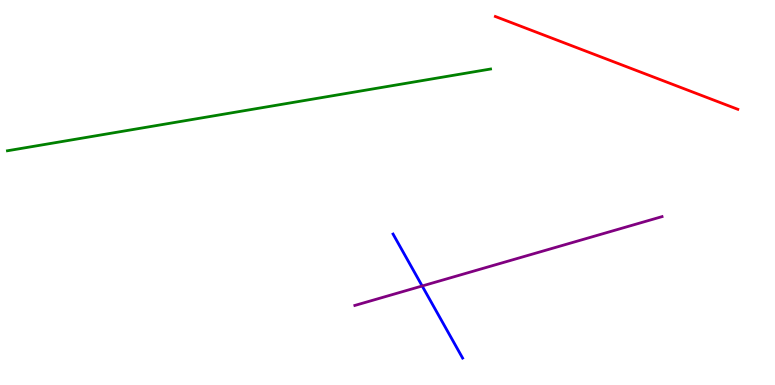[{'lines': ['blue', 'red'], 'intersections': []}, {'lines': ['green', 'red'], 'intersections': []}, {'lines': ['purple', 'red'], 'intersections': []}, {'lines': ['blue', 'green'], 'intersections': []}, {'lines': ['blue', 'purple'], 'intersections': [{'x': 5.45, 'y': 2.57}]}, {'lines': ['green', 'purple'], 'intersections': []}]